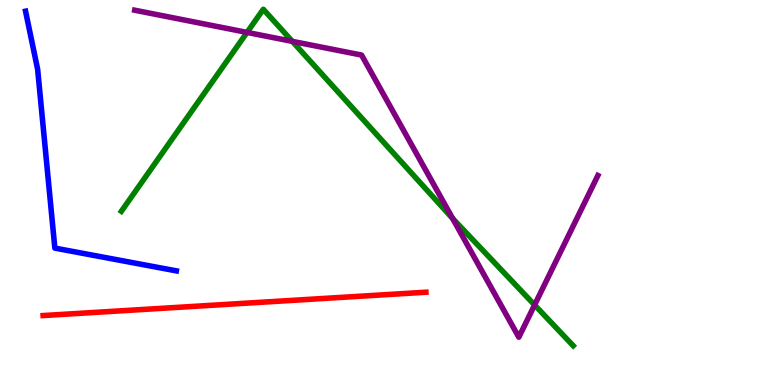[{'lines': ['blue', 'red'], 'intersections': []}, {'lines': ['green', 'red'], 'intersections': []}, {'lines': ['purple', 'red'], 'intersections': []}, {'lines': ['blue', 'green'], 'intersections': []}, {'lines': ['blue', 'purple'], 'intersections': []}, {'lines': ['green', 'purple'], 'intersections': [{'x': 3.19, 'y': 9.16}, {'x': 3.77, 'y': 8.93}, {'x': 5.84, 'y': 4.33}, {'x': 6.9, 'y': 2.08}]}]